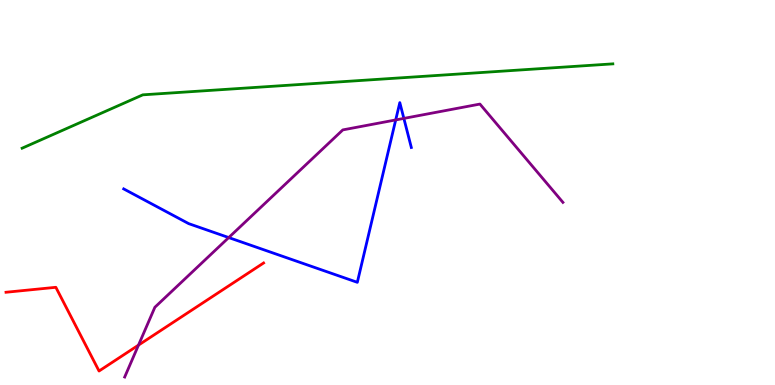[{'lines': ['blue', 'red'], 'intersections': []}, {'lines': ['green', 'red'], 'intersections': []}, {'lines': ['purple', 'red'], 'intersections': [{'x': 1.79, 'y': 1.04}]}, {'lines': ['blue', 'green'], 'intersections': []}, {'lines': ['blue', 'purple'], 'intersections': [{'x': 2.95, 'y': 3.83}, {'x': 5.11, 'y': 6.88}, {'x': 5.21, 'y': 6.92}]}, {'lines': ['green', 'purple'], 'intersections': []}]